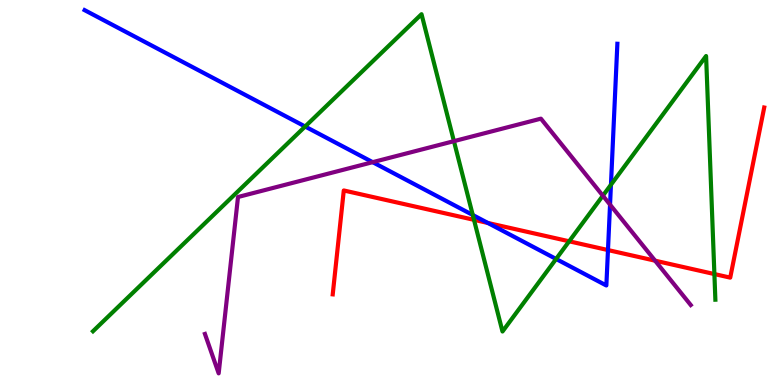[{'lines': ['blue', 'red'], 'intersections': [{'x': 6.3, 'y': 4.21}, {'x': 7.84, 'y': 3.51}]}, {'lines': ['green', 'red'], 'intersections': [{'x': 6.12, 'y': 4.29}, {'x': 7.34, 'y': 3.73}, {'x': 9.22, 'y': 2.88}]}, {'lines': ['purple', 'red'], 'intersections': [{'x': 8.45, 'y': 3.23}]}, {'lines': ['blue', 'green'], 'intersections': [{'x': 3.94, 'y': 6.71}, {'x': 6.1, 'y': 4.42}, {'x': 7.18, 'y': 3.27}, {'x': 7.88, 'y': 5.2}]}, {'lines': ['blue', 'purple'], 'intersections': [{'x': 4.81, 'y': 5.79}, {'x': 7.87, 'y': 4.68}]}, {'lines': ['green', 'purple'], 'intersections': [{'x': 5.86, 'y': 6.33}, {'x': 7.78, 'y': 4.92}]}]